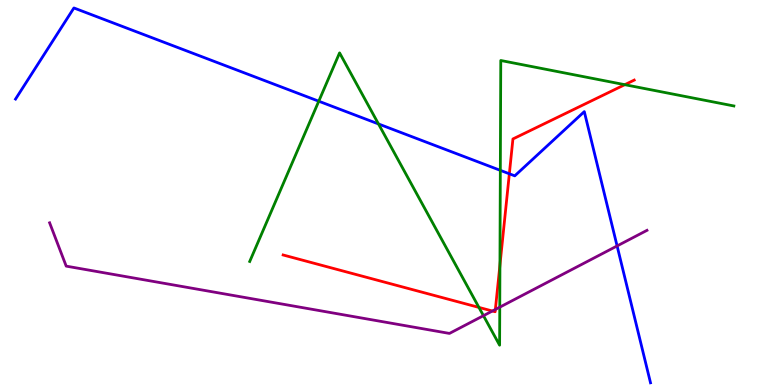[{'lines': ['blue', 'red'], 'intersections': [{'x': 6.57, 'y': 5.49}]}, {'lines': ['green', 'red'], 'intersections': [{'x': 6.18, 'y': 2.02}, {'x': 6.45, 'y': 3.12}, {'x': 8.06, 'y': 7.8}]}, {'lines': ['purple', 'red'], 'intersections': [{'x': 6.35, 'y': 1.92}, {'x': 6.39, 'y': 1.96}]}, {'lines': ['blue', 'green'], 'intersections': [{'x': 4.11, 'y': 7.37}, {'x': 4.88, 'y': 6.78}, {'x': 6.46, 'y': 5.58}]}, {'lines': ['blue', 'purple'], 'intersections': [{'x': 7.96, 'y': 3.61}]}, {'lines': ['green', 'purple'], 'intersections': [{'x': 6.24, 'y': 1.8}, {'x': 6.45, 'y': 2.02}]}]